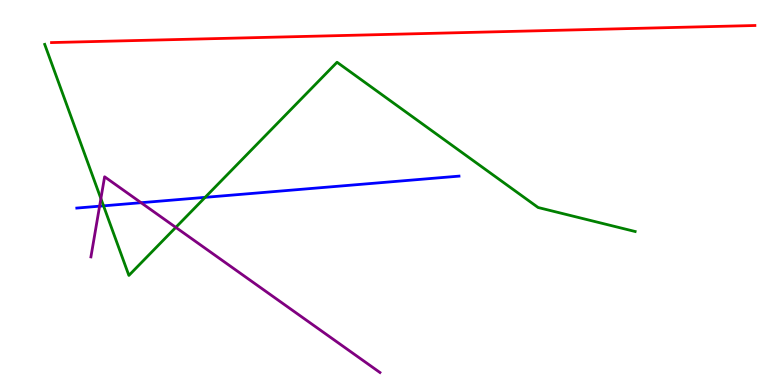[{'lines': ['blue', 'red'], 'intersections': []}, {'lines': ['green', 'red'], 'intersections': []}, {'lines': ['purple', 'red'], 'intersections': []}, {'lines': ['blue', 'green'], 'intersections': [{'x': 1.34, 'y': 4.65}, {'x': 2.65, 'y': 4.87}]}, {'lines': ['blue', 'purple'], 'intersections': [{'x': 1.29, 'y': 4.64}, {'x': 1.82, 'y': 4.74}]}, {'lines': ['green', 'purple'], 'intersections': [{'x': 1.3, 'y': 4.84}, {'x': 2.27, 'y': 4.09}]}]